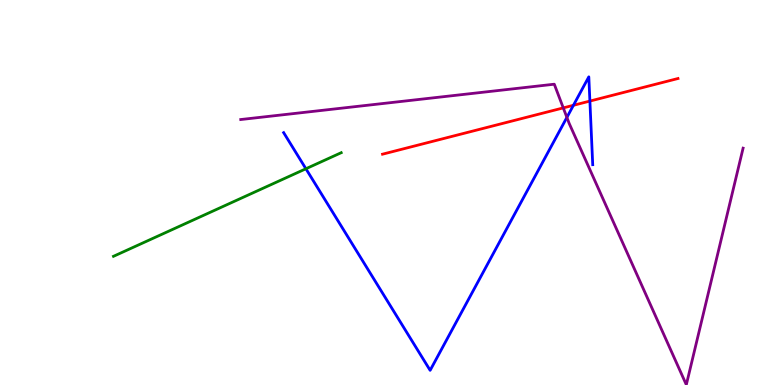[{'lines': ['blue', 'red'], 'intersections': [{'x': 7.4, 'y': 7.27}, {'x': 7.61, 'y': 7.37}]}, {'lines': ['green', 'red'], 'intersections': []}, {'lines': ['purple', 'red'], 'intersections': [{'x': 7.27, 'y': 7.2}]}, {'lines': ['blue', 'green'], 'intersections': [{'x': 3.95, 'y': 5.62}]}, {'lines': ['blue', 'purple'], 'intersections': [{'x': 7.31, 'y': 6.95}]}, {'lines': ['green', 'purple'], 'intersections': []}]